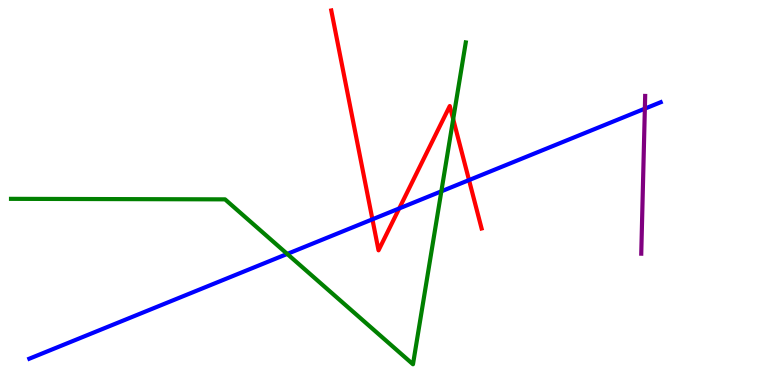[{'lines': ['blue', 'red'], 'intersections': [{'x': 4.81, 'y': 4.3}, {'x': 5.15, 'y': 4.59}, {'x': 6.05, 'y': 5.32}]}, {'lines': ['green', 'red'], 'intersections': [{'x': 5.85, 'y': 6.91}]}, {'lines': ['purple', 'red'], 'intersections': []}, {'lines': ['blue', 'green'], 'intersections': [{'x': 3.71, 'y': 3.4}, {'x': 5.69, 'y': 5.03}]}, {'lines': ['blue', 'purple'], 'intersections': [{'x': 8.32, 'y': 7.18}]}, {'lines': ['green', 'purple'], 'intersections': []}]